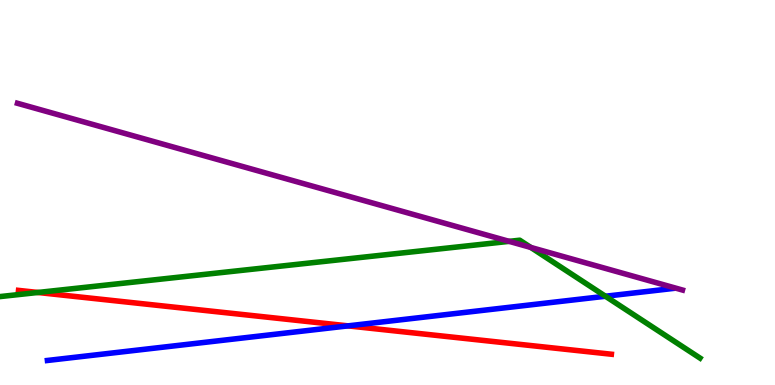[{'lines': ['blue', 'red'], 'intersections': [{'x': 4.49, 'y': 1.54}]}, {'lines': ['green', 'red'], 'intersections': [{'x': 0.489, 'y': 2.4}]}, {'lines': ['purple', 'red'], 'intersections': []}, {'lines': ['blue', 'green'], 'intersections': [{'x': 7.81, 'y': 2.31}]}, {'lines': ['blue', 'purple'], 'intersections': []}, {'lines': ['green', 'purple'], 'intersections': [{'x': 6.57, 'y': 3.73}, {'x': 6.85, 'y': 3.57}]}]